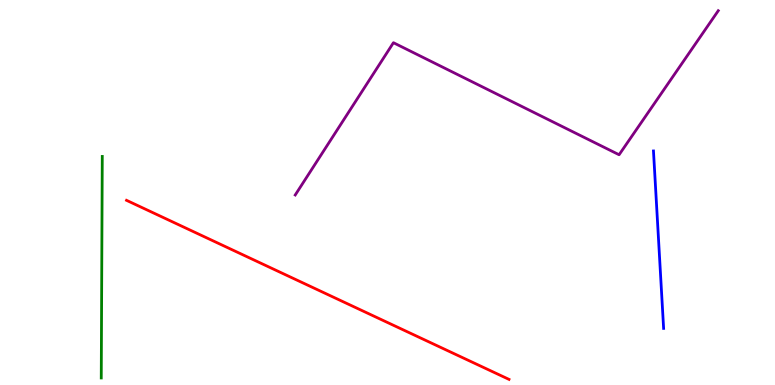[{'lines': ['blue', 'red'], 'intersections': []}, {'lines': ['green', 'red'], 'intersections': []}, {'lines': ['purple', 'red'], 'intersections': []}, {'lines': ['blue', 'green'], 'intersections': []}, {'lines': ['blue', 'purple'], 'intersections': []}, {'lines': ['green', 'purple'], 'intersections': []}]